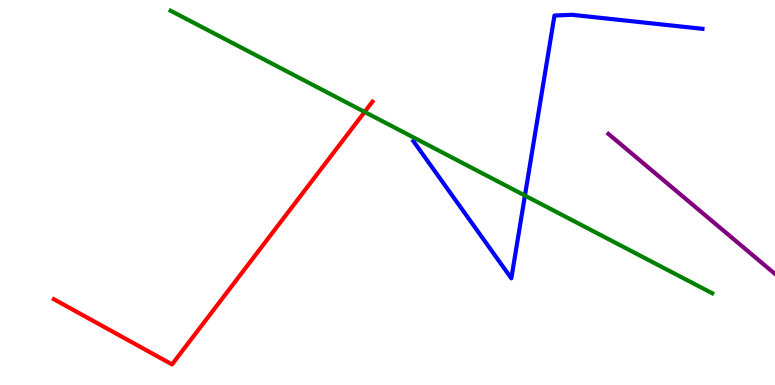[{'lines': ['blue', 'red'], 'intersections': []}, {'lines': ['green', 'red'], 'intersections': [{'x': 4.7, 'y': 7.09}]}, {'lines': ['purple', 'red'], 'intersections': []}, {'lines': ['blue', 'green'], 'intersections': [{'x': 6.77, 'y': 4.92}]}, {'lines': ['blue', 'purple'], 'intersections': []}, {'lines': ['green', 'purple'], 'intersections': []}]